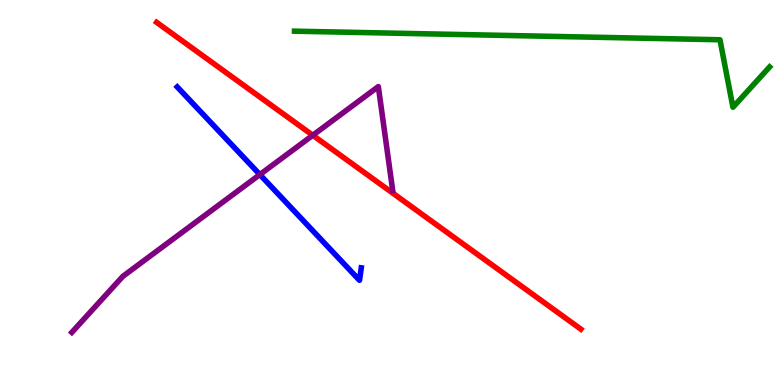[{'lines': ['blue', 'red'], 'intersections': []}, {'lines': ['green', 'red'], 'intersections': []}, {'lines': ['purple', 'red'], 'intersections': [{'x': 4.04, 'y': 6.49}]}, {'lines': ['blue', 'green'], 'intersections': []}, {'lines': ['blue', 'purple'], 'intersections': [{'x': 3.35, 'y': 5.47}]}, {'lines': ['green', 'purple'], 'intersections': []}]